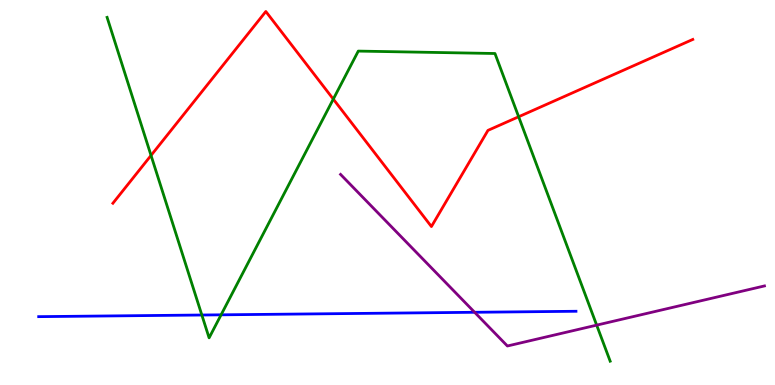[{'lines': ['blue', 'red'], 'intersections': []}, {'lines': ['green', 'red'], 'intersections': [{'x': 1.95, 'y': 5.96}, {'x': 4.3, 'y': 7.43}, {'x': 6.69, 'y': 6.97}]}, {'lines': ['purple', 'red'], 'intersections': []}, {'lines': ['blue', 'green'], 'intersections': [{'x': 2.6, 'y': 1.82}, {'x': 2.85, 'y': 1.82}]}, {'lines': ['blue', 'purple'], 'intersections': [{'x': 6.12, 'y': 1.89}]}, {'lines': ['green', 'purple'], 'intersections': [{'x': 7.7, 'y': 1.55}]}]